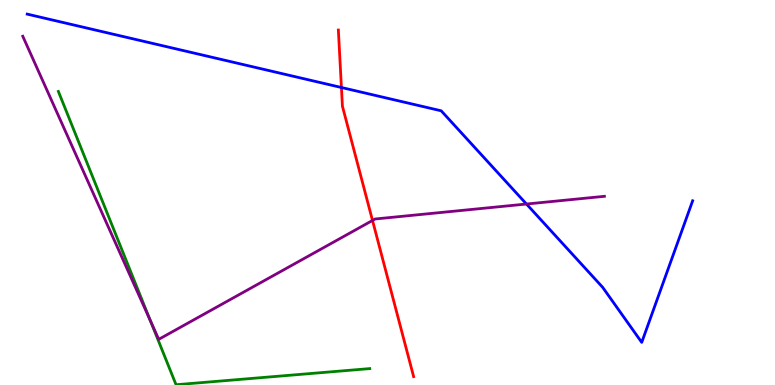[{'lines': ['blue', 'red'], 'intersections': [{'x': 4.41, 'y': 7.73}]}, {'lines': ['green', 'red'], 'intersections': []}, {'lines': ['purple', 'red'], 'intersections': [{'x': 4.81, 'y': 4.27}]}, {'lines': ['blue', 'green'], 'intersections': []}, {'lines': ['blue', 'purple'], 'intersections': [{'x': 6.79, 'y': 4.7}]}, {'lines': ['green', 'purple'], 'intersections': [{'x': 1.94, 'y': 1.68}]}]